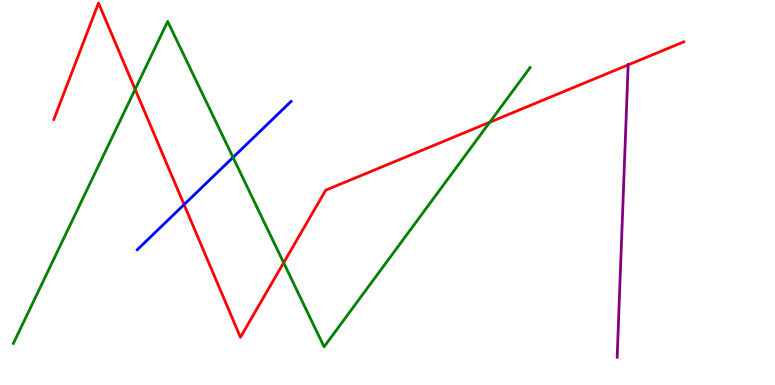[{'lines': ['blue', 'red'], 'intersections': [{'x': 2.38, 'y': 4.69}]}, {'lines': ['green', 'red'], 'intersections': [{'x': 1.74, 'y': 7.68}, {'x': 3.66, 'y': 3.18}, {'x': 6.32, 'y': 6.83}]}, {'lines': ['purple', 'red'], 'intersections': [{'x': 8.11, 'y': 8.31}]}, {'lines': ['blue', 'green'], 'intersections': [{'x': 3.01, 'y': 5.91}]}, {'lines': ['blue', 'purple'], 'intersections': []}, {'lines': ['green', 'purple'], 'intersections': []}]